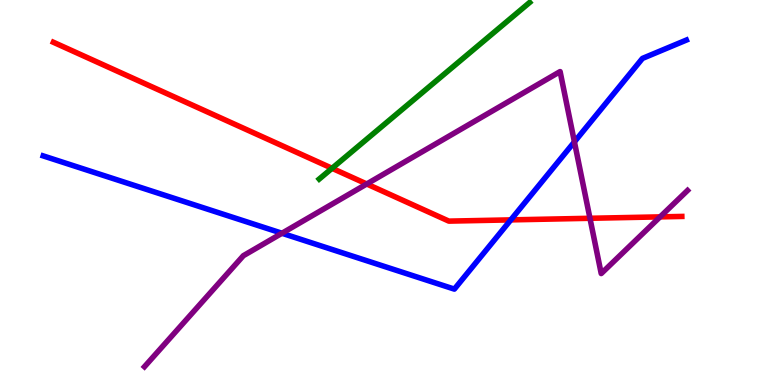[{'lines': ['blue', 'red'], 'intersections': [{'x': 6.59, 'y': 4.29}]}, {'lines': ['green', 'red'], 'intersections': [{'x': 4.28, 'y': 5.63}]}, {'lines': ['purple', 'red'], 'intersections': [{'x': 4.73, 'y': 5.22}, {'x': 7.61, 'y': 4.33}, {'x': 8.52, 'y': 4.37}]}, {'lines': ['blue', 'green'], 'intersections': []}, {'lines': ['blue', 'purple'], 'intersections': [{'x': 3.64, 'y': 3.94}, {'x': 7.41, 'y': 6.32}]}, {'lines': ['green', 'purple'], 'intersections': []}]